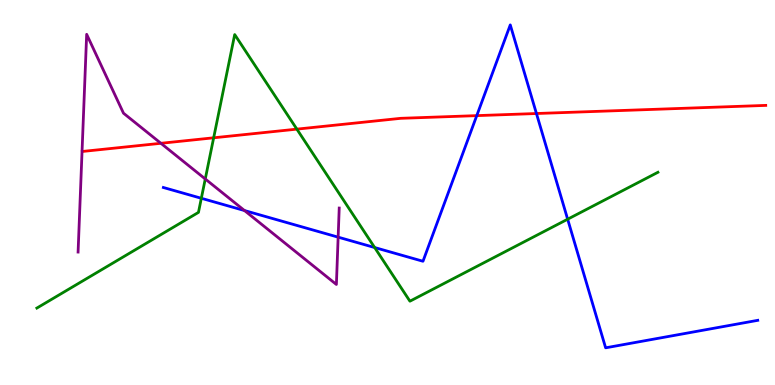[{'lines': ['blue', 'red'], 'intersections': [{'x': 6.15, 'y': 7.0}, {'x': 6.92, 'y': 7.05}]}, {'lines': ['green', 'red'], 'intersections': [{'x': 2.76, 'y': 6.42}, {'x': 3.83, 'y': 6.65}]}, {'lines': ['purple', 'red'], 'intersections': [{'x': 2.08, 'y': 6.28}]}, {'lines': ['blue', 'green'], 'intersections': [{'x': 2.6, 'y': 4.85}, {'x': 4.83, 'y': 3.57}, {'x': 7.32, 'y': 4.31}]}, {'lines': ['blue', 'purple'], 'intersections': [{'x': 3.15, 'y': 4.53}, {'x': 4.36, 'y': 3.84}]}, {'lines': ['green', 'purple'], 'intersections': [{'x': 2.65, 'y': 5.35}]}]